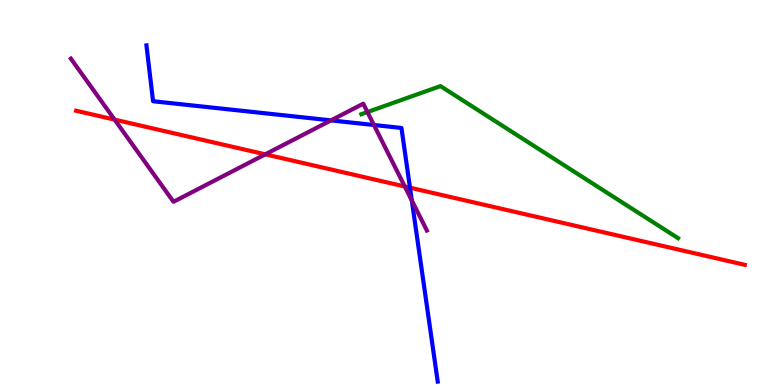[{'lines': ['blue', 'red'], 'intersections': [{'x': 5.29, 'y': 5.12}]}, {'lines': ['green', 'red'], 'intersections': []}, {'lines': ['purple', 'red'], 'intersections': [{'x': 1.48, 'y': 6.89}, {'x': 3.42, 'y': 5.99}, {'x': 5.22, 'y': 5.16}]}, {'lines': ['blue', 'green'], 'intersections': []}, {'lines': ['blue', 'purple'], 'intersections': [{'x': 4.27, 'y': 6.87}, {'x': 4.82, 'y': 6.75}, {'x': 5.31, 'y': 4.79}]}, {'lines': ['green', 'purple'], 'intersections': [{'x': 4.74, 'y': 7.09}]}]